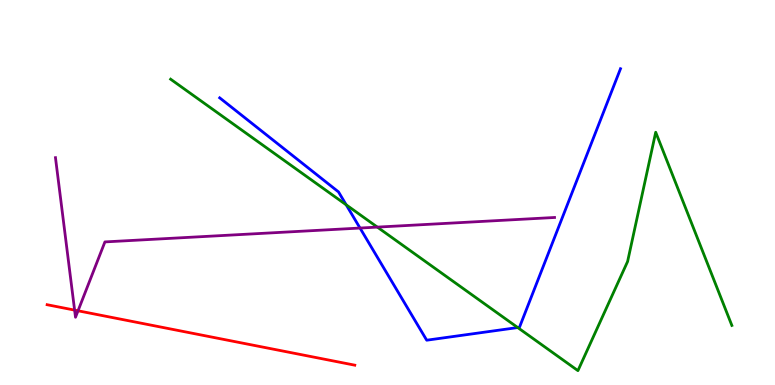[{'lines': ['blue', 'red'], 'intersections': []}, {'lines': ['green', 'red'], 'intersections': []}, {'lines': ['purple', 'red'], 'intersections': [{'x': 0.963, 'y': 1.95}, {'x': 1.01, 'y': 1.93}]}, {'lines': ['blue', 'green'], 'intersections': [{'x': 4.47, 'y': 4.68}, {'x': 6.68, 'y': 1.49}]}, {'lines': ['blue', 'purple'], 'intersections': [{'x': 4.65, 'y': 4.08}]}, {'lines': ['green', 'purple'], 'intersections': [{'x': 4.87, 'y': 4.1}]}]